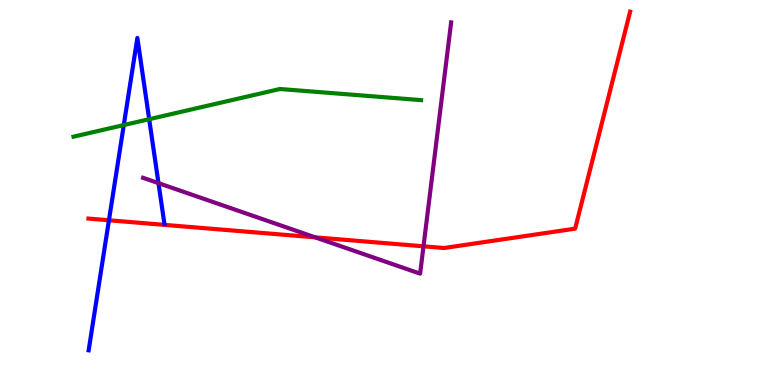[{'lines': ['blue', 'red'], 'intersections': [{'x': 1.41, 'y': 4.28}]}, {'lines': ['green', 'red'], 'intersections': []}, {'lines': ['purple', 'red'], 'intersections': [{'x': 4.07, 'y': 3.84}, {'x': 5.46, 'y': 3.6}]}, {'lines': ['blue', 'green'], 'intersections': [{'x': 1.6, 'y': 6.75}, {'x': 1.92, 'y': 6.9}]}, {'lines': ['blue', 'purple'], 'intersections': [{'x': 2.04, 'y': 5.24}]}, {'lines': ['green', 'purple'], 'intersections': []}]